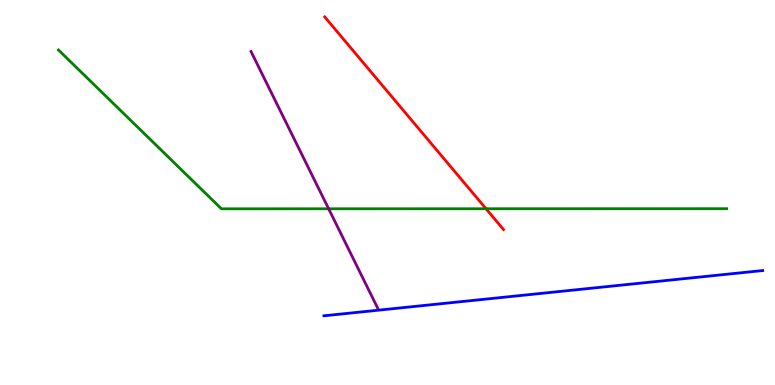[{'lines': ['blue', 'red'], 'intersections': []}, {'lines': ['green', 'red'], 'intersections': [{'x': 6.27, 'y': 4.58}]}, {'lines': ['purple', 'red'], 'intersections': []}, {'lines': ['blue', 'green'], 'intersections': []}, {'lines': ['blue', 'purple'], 'intersections': []}, {'lines': ['green', 'purple'], 'intersections': [{'x': 4.24, 'y': 4.58}]}]